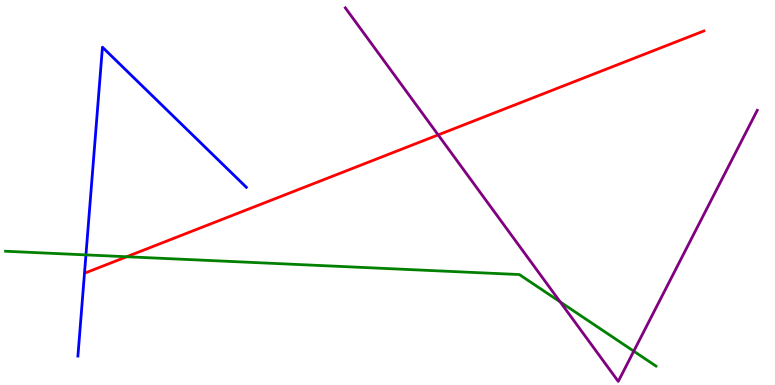[{'lines': ['blue', 'red'], 'intersections': []}, {'lines': ['green', 'red'], 'intersections': [{'x': 1.63, 'y': 3.33}]}, {'lines': ['purple', 'red'], 'intersections': [{'x': 5.65, 'y': 6.5}]}, {'lines': ['blue', 'green'], 'intersections': [{'x': 1.11, 'y': 3.38}]}, {'lines': ['blue', 'purple'], 'intersections': []}, {'lines': ['green', 'purple'], 'intersections': [{'x': 7.23, 'y': 2.16}, {'x': 8.18, 'y': 0.878}]}]